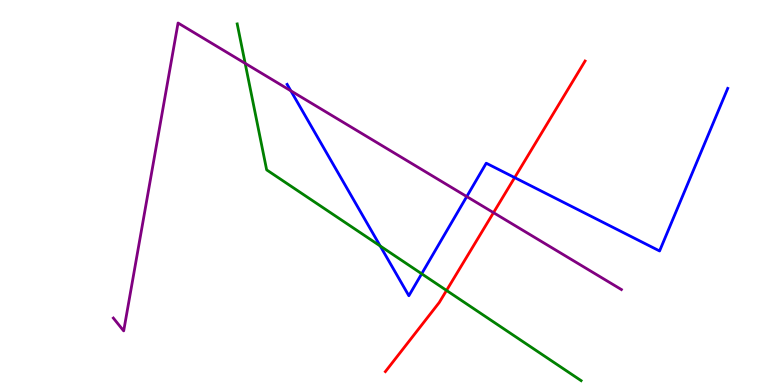[{'lines': ['blue', 'red'], 'intersections': [{'x': 6.64, 'y': 5.39}]}, {'lines': ['green', 'red'], 'intersections': [{'x': 5.76, 'y': 2.46}]}, {'lines': ['purple', 'red'], 'intersections': [{'x': 6.37, 'y': 4.48}]}, {'lines': ['blue', 'green'], 'intersections': [{'x': 4.91, 'y': 3.61}, {'x': 5.44, 'y': 2.89}]}, {'lines': ['blue', 'purple'], 'intersections': [{'x': 3.75, 'y': 7.64}, {'x': 6.02, 'y': 4.89}]}, {'lines': ['green', 'purple'], 'intersections': [{'x': 3.16, 'y': 8.35}]}]